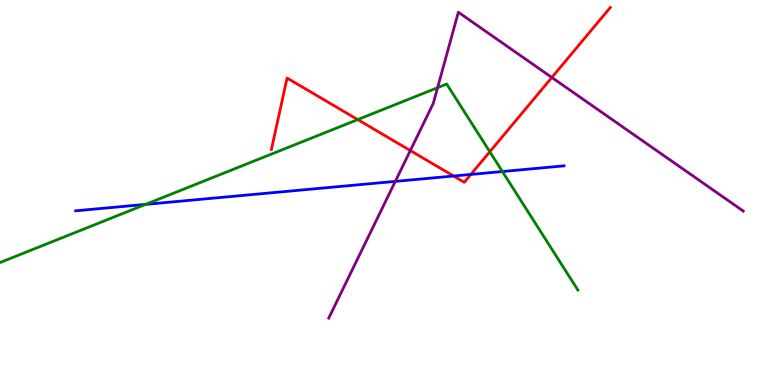[{'lines': ['blue', 'red'], 'intersections': [{'x': 5.85, 'y': 5.43}, {'x': 6.08, 'y': 5.47}]}, {'lines': ['green', 'red'], 'intersections': [{'x': 4.62, 'y': 6.89}, {'x': 6.32, 'y': 6.06}]}, {'lines': ['purple', 'red'], 'intersections': [{'x': 5.29, 'y': 6.09}, {'x': 7.12, 'y': 7.99}]}, {'lines': ['blue', 'green'], 'intersections': [{'x': 1.88, 'y': 4.69}, {'x': 6.48, 'y': 5.54}]}, {'lines': ['blue', 'purple'], 'intersections': [{'x': 5.1, 'y': 5.29}]}, {'lines': ['green', 'purple'], 'intersections': [{'x': 5.65, 'y': 7.72}]}]